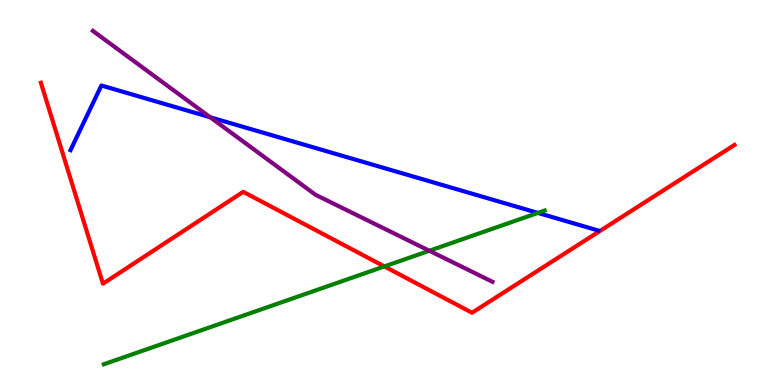[{'lines': ['blue', 'red'], 'intersections': []}, {'lines': ['green', 'red'], 'intersections': [{'x': 4.96, 'y': 3.08}]}, {'lines': ['purple', 'red'], 'intersections': []}, {'lines': ['blue', 'green'], 'intersections': [{'x': 6.94, 'y': 4.47}]}, {'lines': ['blue', 'purple'], 'intersections': [{'x': 2.71, 'y': 6.95}]}, {'lines': ['green', 'purple'], 'intersections': [{'x': 5.54, 'y': 3.49}]}]